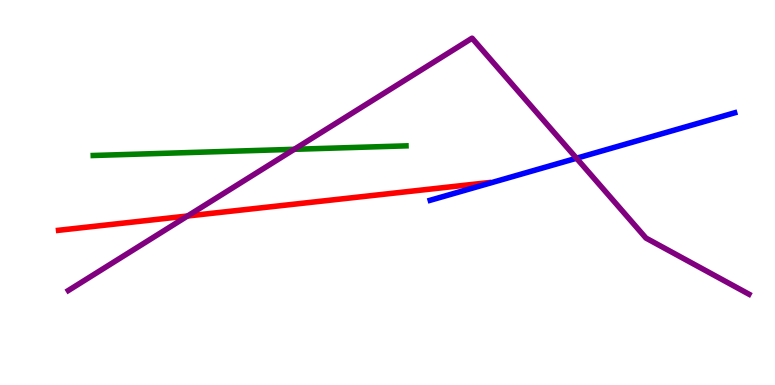[{'lines': ['blue', 'red'], 'intersections': []}, {'lines': ['green', 'red'], 'intersections': []}, {'lines': ['purple', 'red'], 'intersections': [{'x': 2.42, 'y': 4.39}]}, {'lines': ['blue', 'green'], 'intersections': []}, {'lines': ['blue', 'purple'], 'intersections': [{'x': 7.44, 'y': 5.89}]}, {'lines': ['green', 'purple'], 'intersections': [{'x': 3.8, 'y': 6.12}]}]